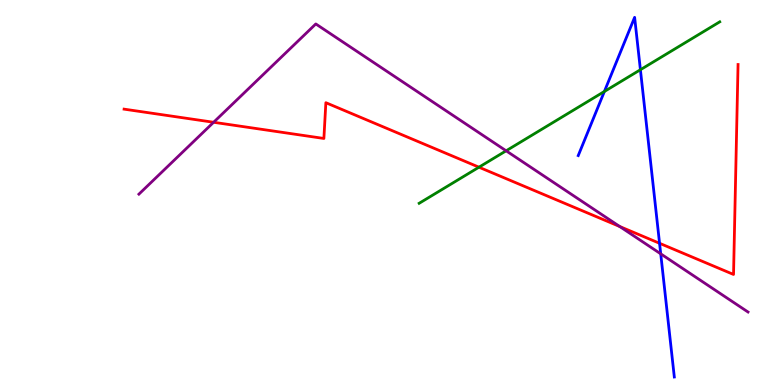[{'lines': ['blue', 'red'], 'intersections': [{'x': 8.51, 'y': 3.68}]}, {'lines': ['green', 'red'], 'intersections': [{'x': 6.18, 'y': 5.66}]}, {'lines': ['purple', 'red'], 'intersections': [{'x': 2.76, 'y': 6.82}, {'x': 8.0, 'y': 4.12}]}, {'lines': ['blue', 'green'], 'intersections': [{'x': 7.8, 'y': 7.62}, {'x': 8.26, 'y': 8.19}]}, {'lines': ['blue', 'purple'], 'intersections': [{'x': 8.53, 'y': 3.41}]}, {'lines': ['green', 'purple'], 'intersections': [{'x': 6.53, 'y': 6.08}]}]